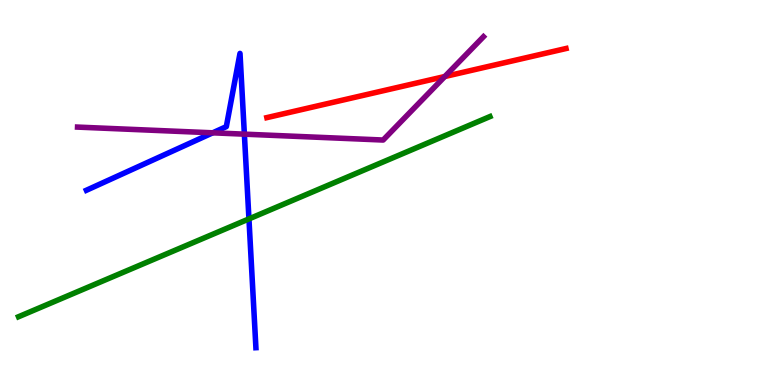[{'lines': ['blue', 'red'], 'intersections': []}, {'lines': ['green', 'red'], 'intersections': []}, {'lines': ['purple', 'red'], 'intersections': [{'x': 5.74, 'y': 8.01}]}, {'lines': ['blue', 'green'], 'intersections': [{'x': 3.21, 'y': 4.31}]}, {'lines': ['blue', 'purple'], 'intersections': [{'x': 2.74, 'y': 6.55}, {'x': 3.15, 'y': 6.52}]}, {'lines': ['green', 'purple'], 'intersections': []}]